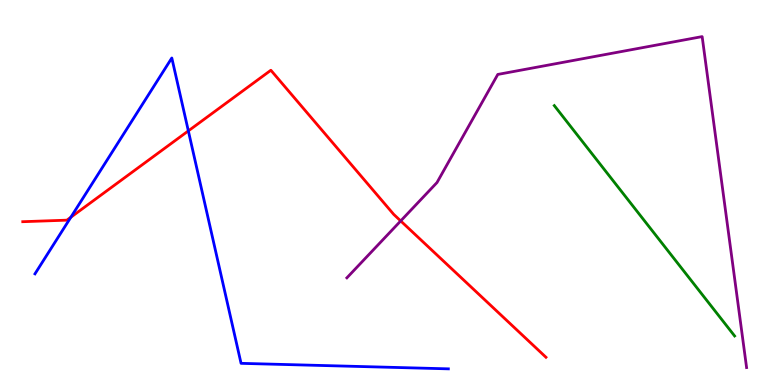[{'lines': ['blue', 'red'], 'intersections': [{'x': 0.914, 'y': 4.36}, {'x': 2.43, 'y': 6.6}]}, {'lines': ['green', 'red'], 'intersections': []}, {'lines': ['purple', 'red'], 'intersections': [{'x': 5.17, 'y': 4.26}]}, {'lines': ['blue', 'green'], 'intersections': []}, {'lines': ['blue', 'purple'], 'intersections': []}, {'lines': ['green', 'purple'], 'intersections': []}]